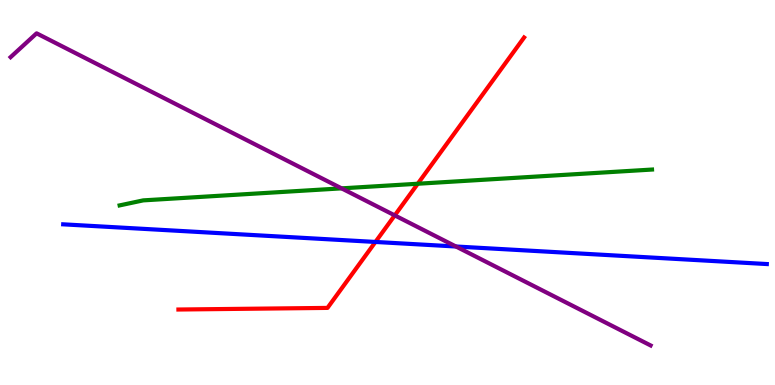[{'lines': ['blue', 'red'], 'intersections': [{'x': 4.84, 'y': 3.72}]}, {'lines': ['green', 'red'], 'intersections': [{'x': 5.39, 'y': 5.23}]}, {'lines': ['purple', 'red'], 'intersections': [{'x': 5.09, 'y': 4.41}]}, {'lines': ['blue', 'green'], 'intersections': []}, {'lines': ['blue', 'purple'], 'intersections': [{'x': 5.88, 'y': 3.6}]}, {'lines': ['green', 'purple'], 'intersections': [{'x': 4.41, 'y': 5.11}]}]